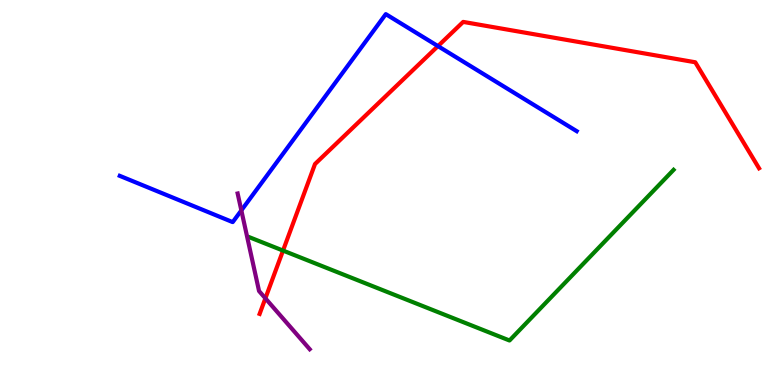[{'lines': ['blue', 'red'], 'intersections': [{'x': 5.65, 'y': 8.8}]}, {'lines': ['green', 'red'], 'intersections': [{'x': 3.65, 'y': 3.49}]}, {'lines': ['purple', 'red'], 'intersections': [{'x': 3.42, 'y': 2.25}]}, {'lines': ['blue', 'green'], 'intersections': []}, {'lines': ['blue', 'purple'], 'intersections': [{'x': 3.11, 'y': 4.54}]}, {'lines': ['green', 'purple'], 'intersections': []}]